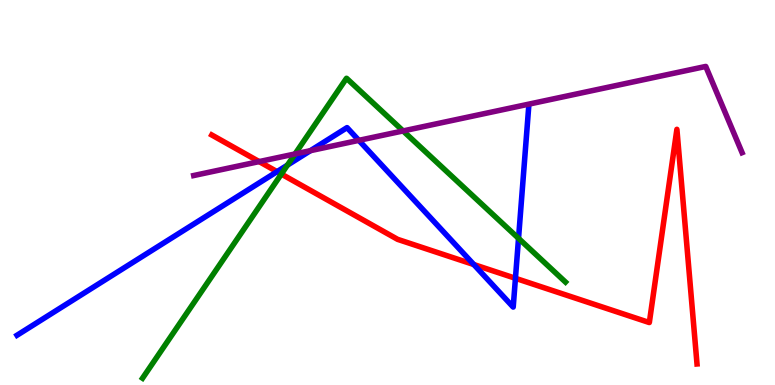[{'lines': ['blue', 'red'], 'intersections': [{'x': 3.57, 'y': 5.54}, {'x': 6.11, 'y': 3.13}, {'x': 6.65, 'y': 2.77}]}, {'lines': ['green', 'red'], 'intersections': [{'x': 3.63, 'y': 5.48}]}, {'lines': ['purple', 'red'], 'intersections': [{'x': 3.34, 'y': 5.8}]}, {'lines': ['blue', 'green'], 'intersections': [{'x': 3.71, 'y': 5.71}, {'x': 6.69, 'y': 3.81}]}, {'lines': ['blue', 'purple'], 'intersections': [{'x': 4.01, 'y': 6.09}, {'x': 4.63, 'y': 6.35}]}, {'lines': ['green', 'purple'], 'intersections': [{'x': 3.81, 'y': 6.0}, {'x': 5.2, 'y': 6.6}]}]